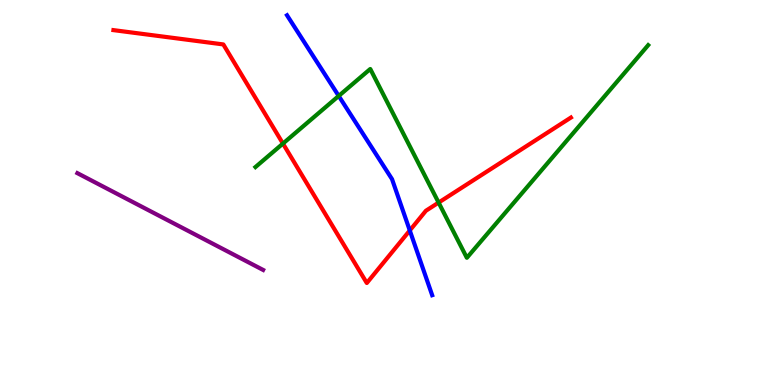[{'lines': ['blue', 'red'], 'intersections': [{'x': 5.29, 'y': 4.01}]}, {'lines': ['green', 'red'], 'intersections': [{'x': 3.65, 'y': 6.27}, {'x': 5.66, 'y': 4.74}]}, {'lines': ['purple', 'red'], 'intersections': []}, {'lines': ['blue', 'green'], 'intersections': [{'x': 4.37, 'y': 7.51}]}, {'lines': ['blue', 'purple'], 'intersections': []}, {'lines': ['green', 'purple'], 'intersections': []}]